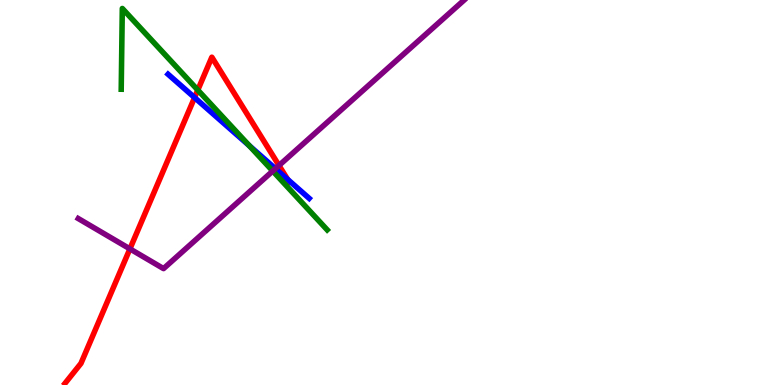[{'lines': ['blue', 'red'], 'intersections': [{'x': 2.51, 'y': 7.47}, {'x': 3.71, 'y': 5.34}]}, {'lines': ['green', 'red'], 'intersections': [{'x': 2.55, 'y': 7.66}]}, {'lines': ['purple', 'red'], 'intersections': [{'x': 1.68, 'y': 3.54}, {'x': 3.6, 'y': 5.7}]}, {'lines': ['blue', 'green'], 'intersections': [{'x': 3.22, 'y': 6.22}]}, {'lines': ['blue', 'purple'], 'intersections': [{'x': 3.55, 'y': 5.62}]}, {'lines': ['green', 'purple'], 'intersections': [{'x': 3.52, 'y': 5.56}]}]